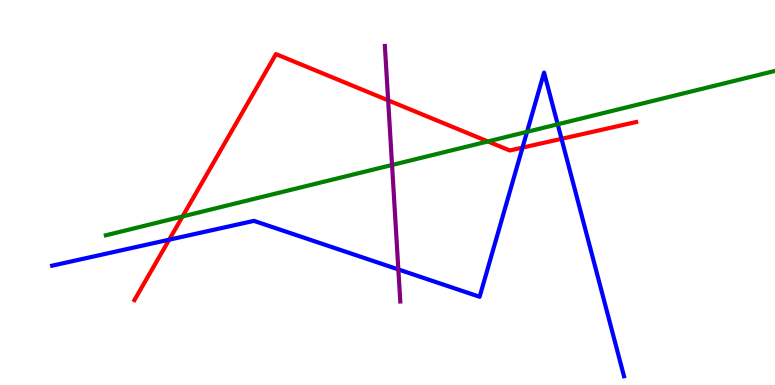[{'lines': ['blue', 'red'], 'intersections': [{'x': 2.18, 'y': 3.77}, {'x': 6.74, 'y': 6.17}, {'x': 7.25, 'y': 6.39}]}, {'lines': ['green', 'red'], 'intersections': [{'x': 2.36, 'y': 4.38}, {'x': 6.29, 'y': 6.33}]}, {'lines': ['purple', 'red'], 'intersections': [{'x': 5.01, 'y': 7.39}]}, {'lines': ['blue', 'green'], 'intersections': [{'x': 6.8, 'y': 6.58}, {'x': 7.2, 'y': 6.77}]}, {'lines': ['blue', 'purple'], 'intersections': [{'x': 5.14, 'y': 3.0}]}, {'lines': ['green', 'purple'], 'intersections': [{'x': 5.06, 'y': 5.71}]}]